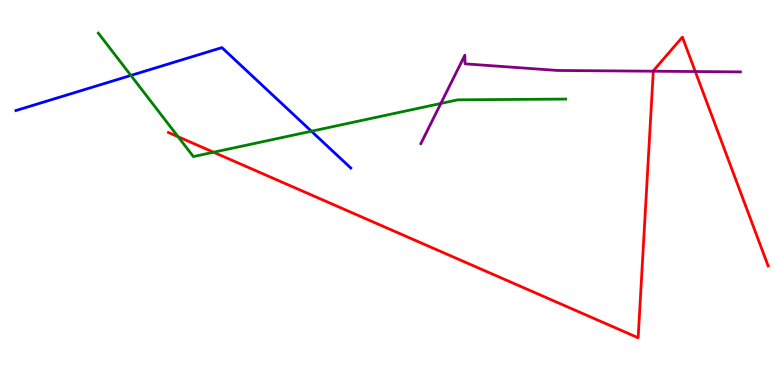[{'lines': ['blue', 'red'], 'intersections': []}, {'lines': ['green', 'red'], 'intersections': [{'x': 2.3, 'y': 6.45}, {'x': 2.76, 'y': 6.05}]}, {'lines': ['purple', 'red'], 'intersections': [{'x': 8.43, 'y': 8.15}, {'x': 8.97, 'y': 8.14}]}, {'lines': ['blue', 'green'], 'intersections': [{'x': 1.69, 'y': 8.04}, {'x': 4.02, 'y': 6.59}]}, {'lines': ['blue', 'purple'], 'intersections': []}, {'lines': ['green', 'purple'], 'intersections': [{'x': 5.69, 'y': 7.31}]}]